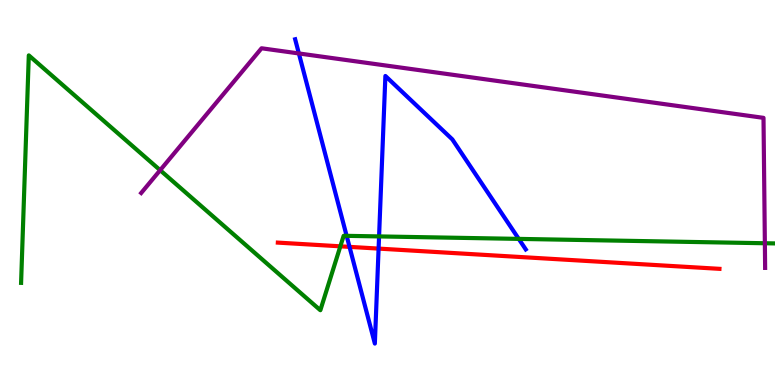[{'lines': ['blue', 'red'], 'intersections': [{'x': 4.51, 'y': 3.59}, {'x': 4.89, 'y': 3.54}]}, {'lines': ['green', 'red'], 'intersections': [{'x': 4.39, 'y': 3.6}]}, {'lines': ['purple', 'red'], 'intersections': []}, {'lines': ['blue', 'green'], 'intersections': [{'x': 4.47, 'y': 3.87}, {'x': 4.89, 'y': 3.86}, {'x': 6.69, 'y': 3.8}]}, {'lines': ['blue', 'purple'], 'intersections': [{'x': 3.86, 'y': 8.61}]}, {'lines': ['green', 'purple'], 'intersections': [{'x': 2.07, 'y': 5.58}, {'x': 9.87, 'y': 3.68}]}]